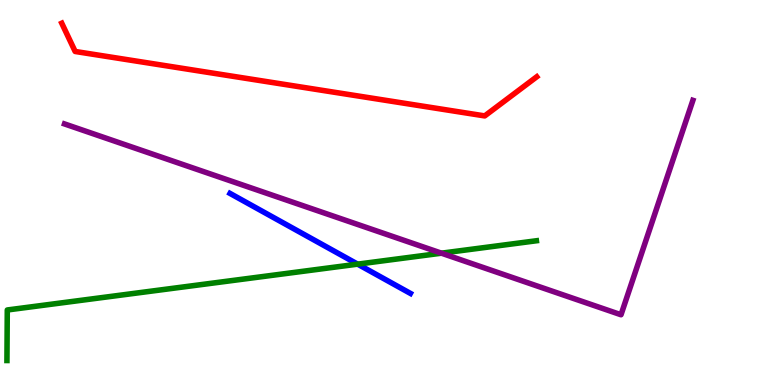[{'lines': ['blue', 'red'], 'intersections': []}, {'lines': ['green', 'red'], 'intersections': []}, {'lines': ['purple', 'red'], 'intersections': []}, {'lines': ['blue', 'green'], 'intersections': [{'x': 4.61, 'y': 3.14}]}, {'lines': ['blue', 'purple'], 'intersections': []}, {'lines': ['green', 'purple'], 'intersections': [{'x': 5.7, 'y': 3.42}]}]